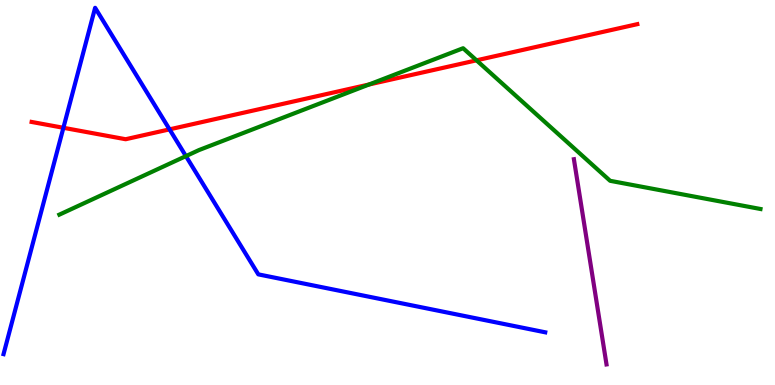[{'lines': ['blue', 'red'], 'intersections': [{'x': 0.818, 'y': 6.68}, {'x': 2.19, 'y': 6.64}]}, {'lines': ['green', 'red'], 'intersections': [{'x': 4.76, 'y': 7.81}, {'x': 6.15, 'y': 8.43}]}, {'lines': ['purple', 'red'], 'intersections': []}, {'lines': ['blue', 'green'], 'intersections': [{'x': 2.4, 'y': 5.95}]}, {'lines': ['blue', 'purple'], 'intersections': []}, {'lines': ['green', 'purple'], 'intersections': []}]